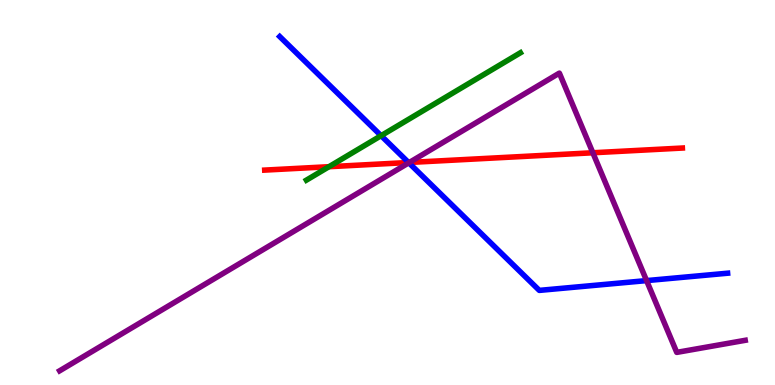[{'lines': ['blue', 'red'], 'intersections': [{'x': 5.27, 'y': 5.78}]}, {'lines': ['green', 'red'], 'intersections': [{'x': 4.24, 'y': 5.67}]}, {'lines': ['purple', 'red'], 'intersections': [{'x': 5.28, 'y': 5.78}, {'x': 7.65, 'y': 6.03}]}, {'lines': ['blue', 'green'], 'intersections': [{'x': 4.92, 'y': 6.48}]}, {'lines': ['blue', 'purple'], 'intersections': [{'x': 5.28, 'y': 5.77}, {'x': 8.34, 'y': 2.71}]}, {'lines': ['green', 'purple'], 'intersections': []}]